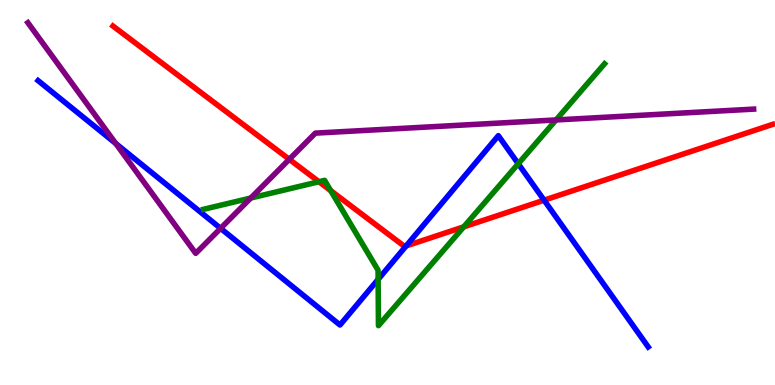[{'lines': ['blue', 'red'], 'intersections': [{'x': 5.24, 'y': 3.61}, {'x': 7.02, 'y': 4.8}]}, {'lines': ['green', 'red'], 'intersections': [{'x': 4.12, 'y': 5.28}, {'x': 4.27, 'y': 5.05}, {'x': 5.98, 'y': 4.11}]}, {'lines': ['purple', 'red'], 'intersections': [{'x': 3.73, 'y': 5.86}]}, {'lines': ['blue', 'green'], 'intersections': [{'x': 4.88, 'y': 2.74}, {'x': 6.69, 'y': 5.75}]}, {'lines': ['blue', 'purple'], 'intersections': [{'x': 1.49, 'y': 6.27}, {'x': 2.85, 'y': 4.07}]}, {'lines': ['green', 'purple'], 'intersections': [{'x': 3.24, 'y': 4.86}, {'x': 7.17, 'y': 6.88}]}]